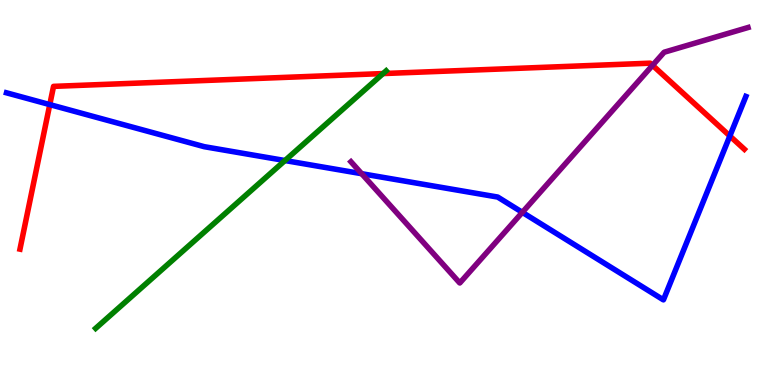[{'lines': ['blue', 'red'], 'intersections': [{'x': 0.642, 'y': 7.28}, {'x': 9.42, 'y': 6.47}]}, {'lines': ['green', 'red'], 'intersections': [{'x': 4.94, 'y': 8.09}]}, {'lines': ['purple', 'red'], 'intersections': [{'x': 8.42, 'y': 8.3}]}, {'lines': ['blue', 'green'], 'intersections': [{'x': 3.68, 'y': 5.83}]}, {'lines': ['blue', 'purple'], 'intersections': [{'x': 4.67, 'y': 5.49}, {'x': 6.74, 'y': 4.48}]}, {'lines': ['green', 'purple'], 'intersections': []}]